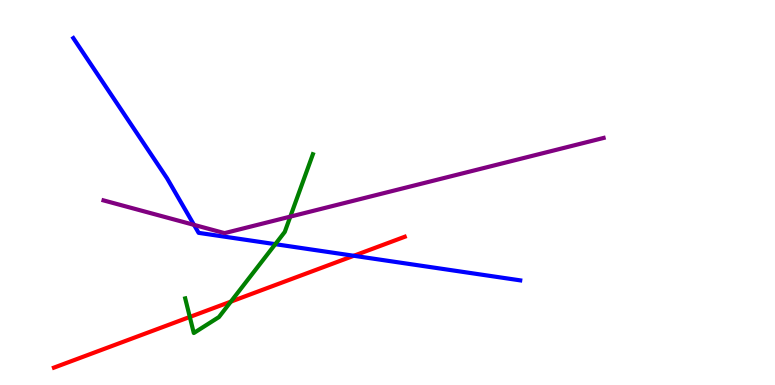[{'lines': ['blue', 'red'], 'intersections': [{'x': 4.57, 'y': 3.36}]}, {'lines': ['green', 'red'], 'intersections': [{'x': 2.45, 'y': 1.77}, {'x': 2.98, 'y': 2.17}]}, {'lines': ['purple', 'red'], 'intersections': []}, {'lines': ['blue', 'green'], 'intersections': [{'x': 3.55, 'y': 3.66}]}, {'lines': ['blue', 'purple'], 'intersections': [{'x': 2.5, 'y': 4.16}]}, {'lines': ['green', 'purple'], 'intersections': [{'x': 3.75, 'y': 4.37}]}]